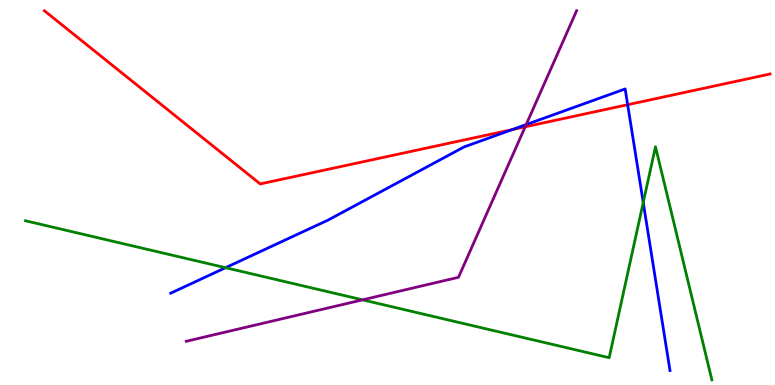[{'lines': ['blue', 'red'], 'intersections': [{'x': 6.61, 'y': 6.63}, {'x': 8.1, 'y': 7.28}]}, {'lines': ['green', 'red'], 'intersections': []}, {'lines': ['purple', 'red'], 'intersections': [{'x': 6.78, 'y': 6.71}]}, {'lines': ['blue', 'green'], 'intersections': [{'x': 2.91, 'y': 3.05}, {'x': 8.3, 'y': 4.74}]}, {'lines': ['blue', 'purple'], 'intersections': [{'x': 6.79, 'y': 6.76}]}, {'lines': ['green', 'purple'], 'intersections': [{'x': 4.68, 'y': 2.21}]}]